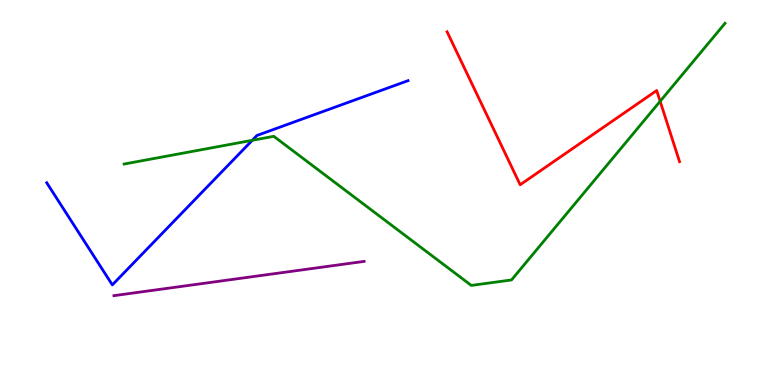[{'lines': ['blue', 'red'], 'intersections': []}, {'lines': ['green', 'red'], 'intersections': [{'x': 8.52, 'y': 7.37}]}, {'lines': ['purple', 'red'], 'intersections': []}, {'lines': ['blue', 'green'], 'intersections': [{'x': 3.26, 'y': 6.36}]}, {'lines': ['blue', 'purple'], 'intersections': []}, {'lines': ['green', 'purple'], 'intersections': []}]